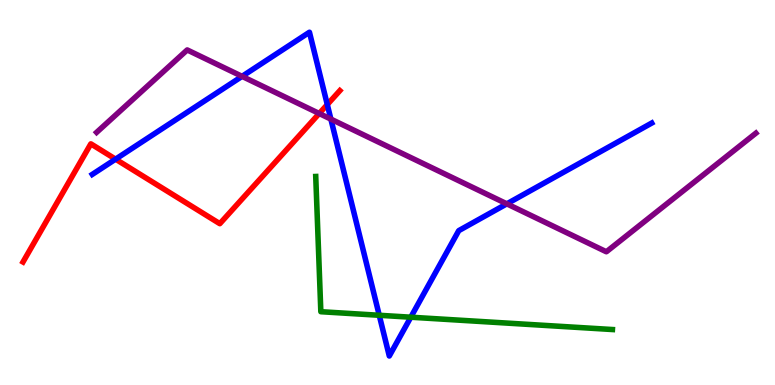[{'lines': ['blue', 'red'], 'intersections': [{'x': 1.49, 'y': 5.87}, {'x': 4.22, 'y': 7.28}]}, {'lines': ['green', 'red'], 'intersections': []}, {'lines': ['purple', 'red'], 'intersections': [{'x': 4.12, 'y': 7.05}]}, {'lines': ['blue', 'green'], 'intersections': [{'x': 4.89, 'y': 1.81}, {'x': 5.3, 'y': 1.76}]}, {'lines': ['blue', 'purple'], 'intersections': [{'x': 3.12, 'y': 8.02}, {'x': 4.27, 'y': 6.91}, {'x': 6.54, 'y': 4.71}]}, {'lines': ['green', 'purple'], 'intersections': []}]